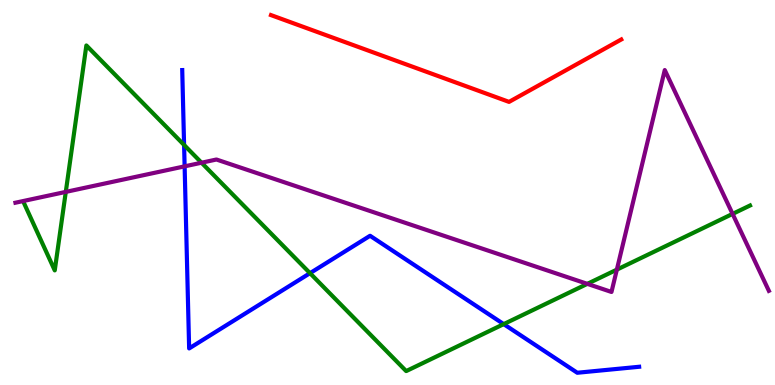[{'lines': ['blue', 'red'], 'intersections': []}, {'lines': ['green', 'red'], 'intersections': []}, {'lines': ['purple', 'red'], 'intersections': []}, {'lines': ['blue', 'green'], 'intersections': [{'x': 2.38, 'y': 6.23}, {'x': 4.0, 'y': 2.9}, {'x': 6.5, 'y': 1.58}]}, {'lines': ['blue', 'purple'], 'intersections': [{'x': 2.38, 'y': 5.68}]}, {'lines': ['green', 'purple'], 'intersections': [{'x': 0.849, 'y': 5.02}, {'x': 2.6, 'y': 5.77}, {'x': 7.58, 'y': 2.63}, {'x': 7.96, 'y': 3.0}, {'x': 9.45, 'y': 4.44}]}]